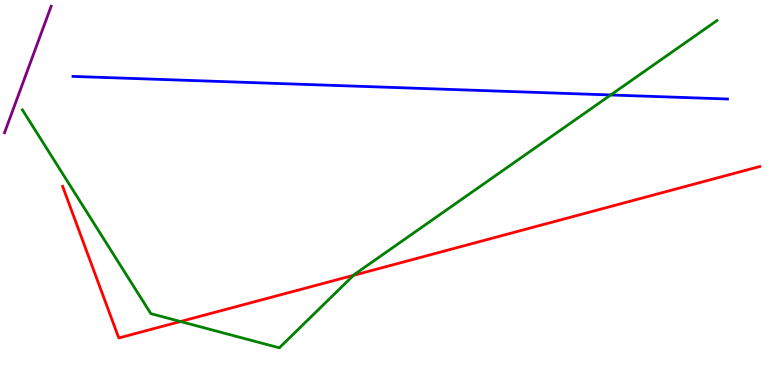[{'lines': ['blue', 'red'], 'intersections': []}, {'lines': ['green', 'red'], 'intersections': [{'x': 2.33, 'y': 1.65}, {'x': 4.56, 'y': 2.85}]}, {'lines': ['purple', 'red'], 'intersections': []}, {'lines': ['blue', 'green'], 'intersections': [{'x': 7.88, 'y': 7.53}]}, {'lines': ['blue', 'purple'], 'intersections': []}, {'lines': ['green', 'purple'], 'intersections': []}]